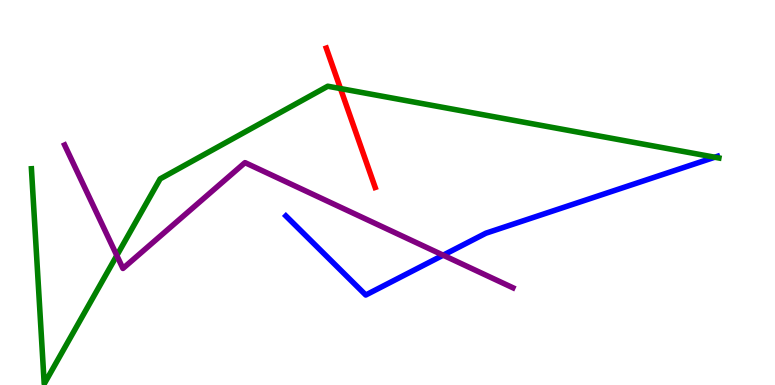[{'lines': ['blue', 'red'], 'intersections': []}, {'lines': ['green', 'red'], 'intersections': [{'x': 4.39, 'y': 7.7}]}, {'lines': ['purple', 'red'], 'intersections': []}, {'lines': ['blue', 'green'], 'intersections': [{'x': 9.22, 'y': 5.92}]}, {'lines': ['blue', 'purple'], 'intersections': [{'x': 5.72, 'y': 3.37}]}, {'lines': ['green', 'purple'], 'intersections': [{'x': 1.51, 'y': 3.36}]}]